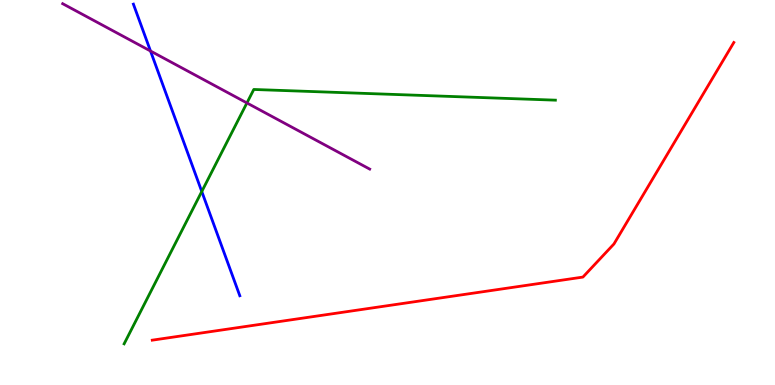[{'lines': ['blue', 'red'], 'intersections': []}, {'lines': ['green', 'red'], 'intersections': []}, {'lines': ['purple', 'red'], 'intersections': []}, {'lines': ['blue', 'green'], 'intersections': [{'x': 2.6, 'y': 5.03}]}, {'lines': ['blue', 'purple'], 'intersections': [{'x': 1.94, 'y': 8.68}]}, {'lines': ['green', 'purple'], 'intersections': [{'x': 3.19, 'y': 7.33}]}]